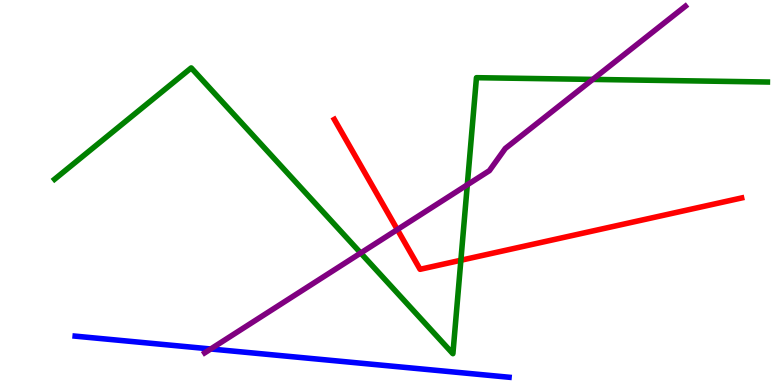[{'lines': ['blue', 'red'], 'intersections': []}, {'lines': ['green', 'red'], 'intersections': [{'x': 5.95, 'y': 3.24}]}, {'lines': ['purple', 'red'], 'intersections': [{'x': 5.13, 'y': 4.04}]}, {'lines': ['blue', 'green'], 'intersections': []}, {'lines': ['blue', 'purple'], 'intersections': [{'x': 2.72, 'y': 0.936}]}, {'lines': ['green', 'purple'], 'intersections': [{'x': 4.65, 'y': 3.43}, {'x': 6.03, 'y': 5.2}, {'x': 7.65, 'y': 7.94}]}]